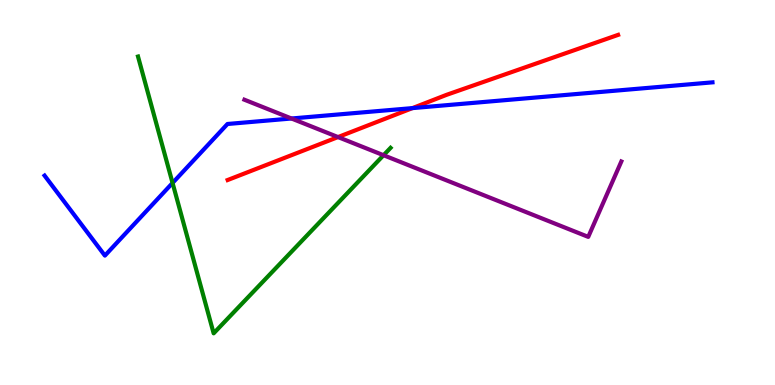[{'lines': ['blue', 'red'], 'intersections': [{'x': 5.32, 'y': 7.19}]}, {'lines': ['green', 'red'], 'intersections': []}, {'lines': ['purple', 'red'], 'intersections': [{'x': 4.36, 'y': 6.44}]}, {'lines': ['blue', 'green'], 'intersections': [{'x': 2.23, 'y': 5.25}]}, {'lines': ['blue', 'purple'], 'intersections': [{'x': 3.76, 'y': 6.92}]}, {'lines': ['green', 'purple'], 'intersections': [{'x': 4.95, 'y': 5.97}]}]